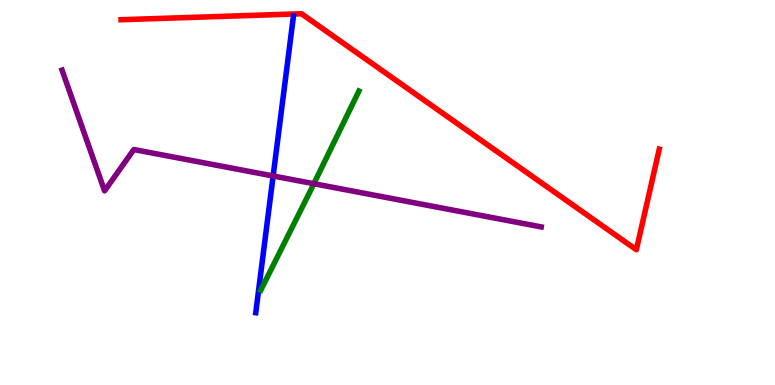[{'lines': ['blue', 'red'], 'intersections': []}, {'lines': ['green', 'red'], 'intersections': []}, {'lines': ['purple', 'red'], 'intersections': []}, {'lines': ['blue', 'green'], 'intersections': []}, {'lines': ['blue', 'purple'], 'intersections': [{'x': 3.52, 'y': 5.43}]}, {'lines': ['green', 'purple'], 'intersections': [{'x': 4.05, 'y': 5.23}]}]